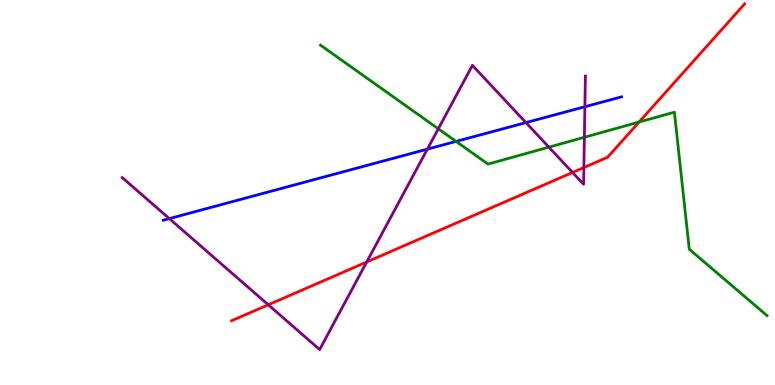[{'lines': ['blue', 'red'], 'intersections': []}, {'lines': ['green', 'red'], 'intersections': [{'x': 8.25, 'y': 6.83}]}, {'lines': ['purple', 'red'], 'intersections': [{'x': 3.46, 'y': 2.08}, {'x': 4.73, 'y': 3.2}, {'x': 7.39, 'y': 5.52}, {'x': 7.53, 'y': 5.65}]}, {'lines': ['blue', 'green'], 'intersections': [{'x': 5.88, 'y': 6.33}]}, {'lines': ['blue', 'purple'], 'intersections': [{'x': 2.18, 'y': 4.32}, {'x': 5.51, 'y': 6.13}, {'x': 6.79, 'y': 6.82}, {'x': 7.55, 'y': 7.23}]}, {'lines': ['green', 'purple'], 'intersections': [{'x': 5.66, 'y': 6.65}, {'x': 7.08, 'y': 6.18}, {'x': 7.54, 'y': 6.43}]}]